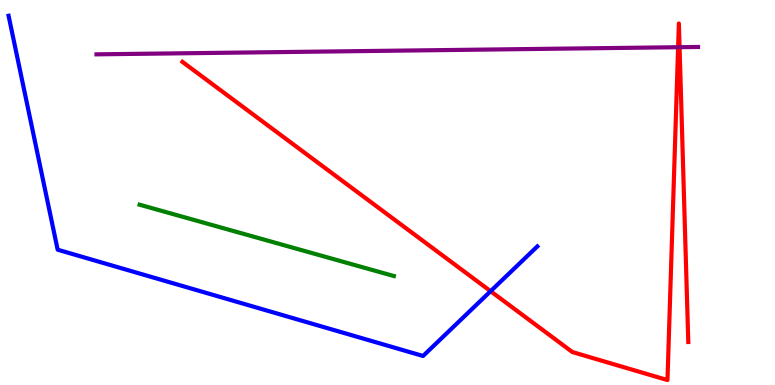[{'lines': ['blue', 'red'], 'intersections': [{'x': 6.33, 'y': 2.44}]}, {'lines': ['green', 'red'], 'intersections': []}, {'lines': ['purple', 'red'], 'intersections': [{'x': 8.75, 'y': 8.77}, {'x': 8.77, 'y': 8.77}]}, {'lines': ['blue', 'green'], 'intersections': []}, {'lines': ['blue', 'purple'], 'intersections': []}, {'lines': ['green', 'purple'], 'intersections': []}]